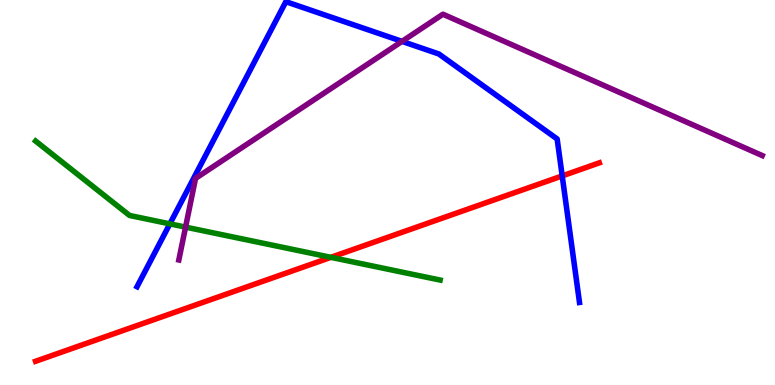[{'lines': ['blue', 'red'], 'intersections': [{'x': 7.25, 'y': 5.43}]}, {'lines': ['green', 'red'], 'intersections': [{'x': 4.27, 'y': 3.32}]}, {'lines': ['purple', 'red'], 'intersections': []}, {'lines': ['blue', 'green'], 'intersections': [{'x': 2.19, 'y': 4.19}]}, {'lines': ['blue', 'purple'], 'intersections': [{'x': 5.19, 'y': 8.93}]}, {'lines': ['green', 'purple'], 'intersections': [{'x': 2.39, 'y': 4.1}]}]